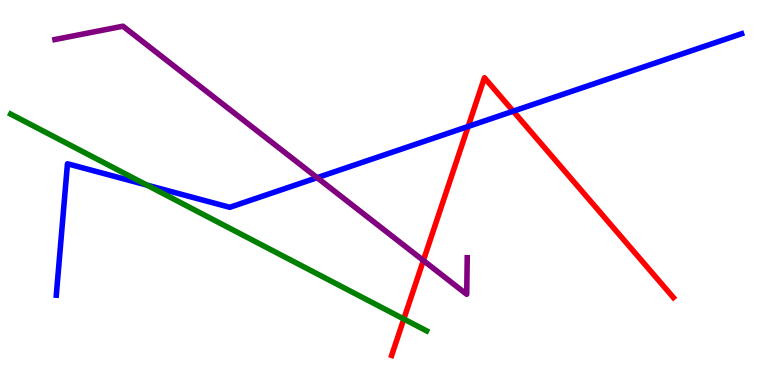[{'lines': ['blue', 'red'], 'intersections': [{'x': 6.04, 'y': 6.72}, {'x': 6.62, 'y': 7.11}]}, {'lines': ['green', 'red'], 'intersections': [{'x': 5.21, 'y': 1.71}]}, {'lines': ['purple', 'red'], 'intersections': [{'x': 5.46, 'y': 3.23}]}, {'lines': ['blue', 'green'], 'intersections': [{'x': 1.89, 'y': 5.19}]}, {'lines': ['blue', 'purple'], 'intersections': [{'x': 4.09, 'y': 5.39}]}, {'lines': ['green', 'purple'], 'intersections': []}]